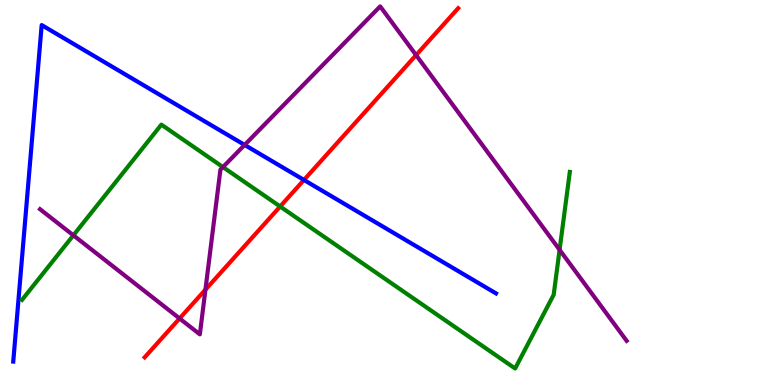[{'lines': ['blue', 'red'], 'intersections': [{'x': 3.92, 'y': 5.33}]}, {'lines': ['green', 'red'], 'intersections': [{'x': 3.61, 'y': 4.64}]}, {'lines': ['purple', 'red'], 'intersections': [{'x': 2.32, 'y': 1.73}, {'x': 2.65, 'y': 2.48}, {'x': 5.37, 'y': 8.57}]}, {'lines': ['blue', 'green'], 'intersections': []}, {'lines': ['blue', 'purple'], 'intersections': [{'x': 3.16, 'y': 6.24}]}, {'lines': ['green', 'purple'], 'intersections': [{'x': 0.947, 'y': 3.89}, {'x': 2.88, 'y': 5.66}, {'x': 7.22, 'y': 3.51}]}]